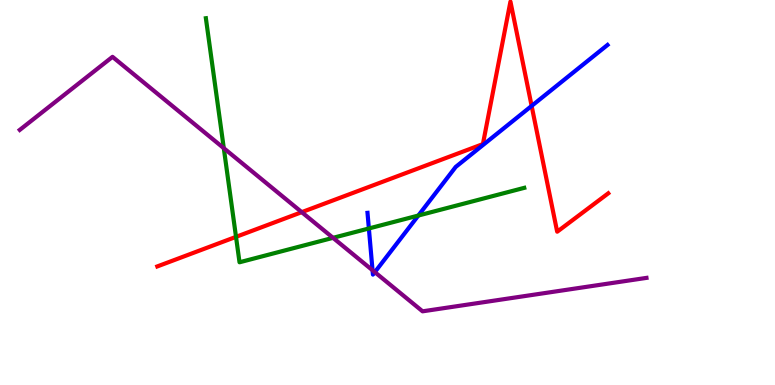[{'lines': ['blue', 'red'], 'intersections': [{'x': 6.86, 'y': 7.25}]}, {'lines': ['green', 'red'], 'intersections': [{'x': 3.05, 'y': 3.85}]}, {'lines': ['purple', 'red'], 'intersections': [{'x': 3.89, 'y': 4.49}]}, {'lines': ['blue', 'green'], 'intersections': [{'x': 4.76, 'y': 4.07}, {'x': 5.4, 'y': 4.4}]}, {'lines': ['blue', 'purple'], 'intersections': [{'x': 4.81, 'y': 2.98}, {'x': 4.84, 'y': 2.93}]}, {'lines': ['green', 'purple'], 'intersections': [{'x': 2.89, 'y': 6.15}, {'x': 4.3, 'y': 3.82}]}]